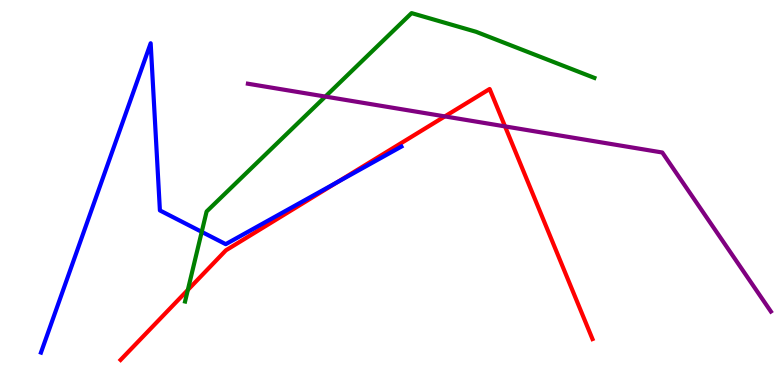[{'lines': ['blue', 'red'], 'intersections': [{'x': 4.35, 'y': 5.27}]}, {'lines': ['green', 'red'], 'intersections': [{'x': 2.42, 'y': 2.47}]}, {'lines': ['purple', 'red'], 'intersections': [{'x': 5.74, 'y': 6.98}, {'x': 6.52, 'y': 6.72}]}, {'lines': ['blue', 'green'], 'intersections': [{'x': 2.6, 'y': 3.98}]}, {'lines': ['blue', 'purple'], 'intersections': []}, {'lines': ['green', 'purple'], 'intersections': [{'x': 4.2, 'y': 7.49}]}]